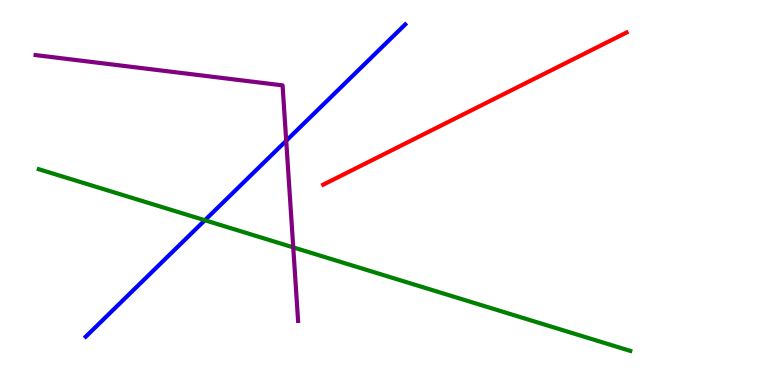[{'lines': ['blue', 'red'], 'intersections': []}, {'lines': ['green', 'red'], 'intersections': []}, {'lines': ['purple', 'red'], 'intersections': []}, {'lines': ['blue', 'green'], 'intersections': [{'x': 2.64, 'y': 4.28}]}, {'lines': ['blue', 'purple'], 'intersections': [{'x': 3.69, 'y': 6.34}]}, {'lines': ['green', 'purple'], 'intersections': [{'x': 3.78, 'y': 3.57}]}]